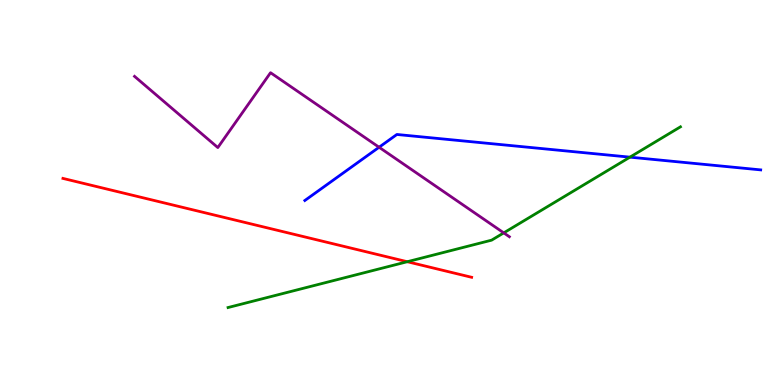[{'lines': ['blue', 'red'], 'intersections': []}, {'lines': ['green', 'red'], 'intersections': [{'x': 5.26, 'y': 3.2}]}, {'lines': ['purple', 'red'], 'intersections': []}, {'lines': ['blue', 'green'], 'intersections': [{'x': 8.13, 'y': 5.92}]}, {'lines': ['blue', 'purple'], 'intersections': [{'x': 4.89, 'y': 6.18}]}, {'lines': ['green', 'purple'], 'intersections': [{'x': 6.5, 'y': 3.95}]}]